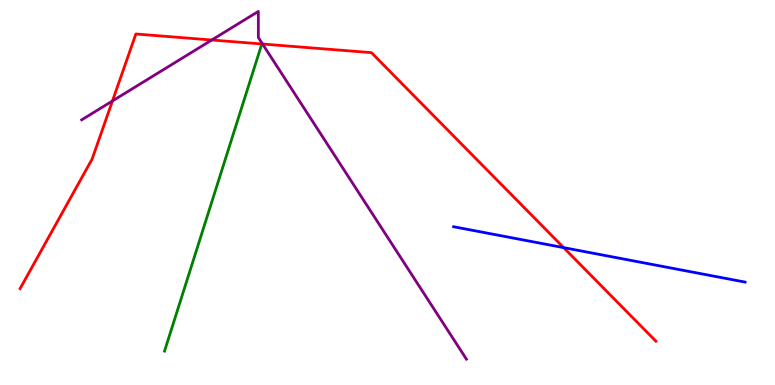[{'lines': ['blue', 'red'], 'intersections': [{'x': 7.27, 'y': 3.57}]}, {'lines': ['green', 'red'], 'intersections': []}, {'lines': ['purple', 'red'], 'intersections': [{'x': 1.45, 'y': 7.38}, {'x': 2.73, 'y': 8.96}, {'x': 3.39, 'y': 8.86}]}, {'lines': ['blue', 'green'], 'intersections': []}, {'lines': ['blue', 'purple'], 'intersections': []}, {'lines': ['green', 'purple'], 'intersections': []}]